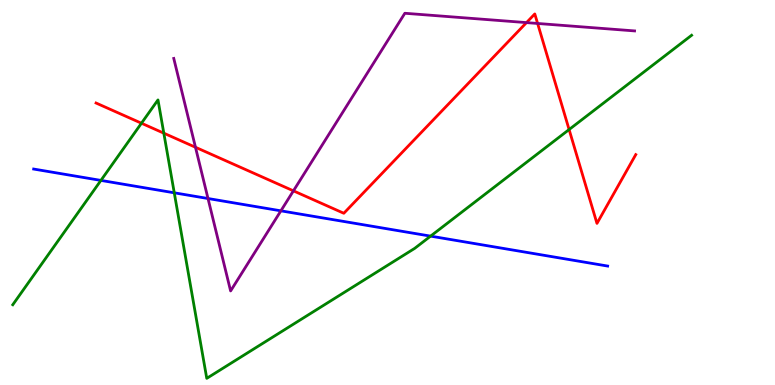[{'lines': ['blue', 'red'], 'intersections': []}, {'lines': ['green', 'red'], 'intersections': [{'x': 1.83, 'y': 6.8}, {'x': 2.11, 'y': 6.54}, {'x': 7.34, 'y': 6.64}]}, {'lines': ['purple', 'red'], 'intersections': [{'x': 2.52, 'y': 6.18}, {'x': 3.79, 'y': 5.04}, {'x': 6.79, 'y': 9.41}, {'x': 6.94, 'y': 9.39}]}, {'lines': ['blue', 'green'], 'intersections': [{'x': 1.3, 'y': 5.31}, {'x': 2.25, 'y': 4.99}, {'x': 5.56, 'y': 3.87}]}, {'lines': ['blue', 'purple'], 'intersections': [{'x': 2.68, 'y': 4.84}, {'x': 3.62, 'y': 4.52}]}, {'lines': ['green', 'purple'], 'intersections': []}]